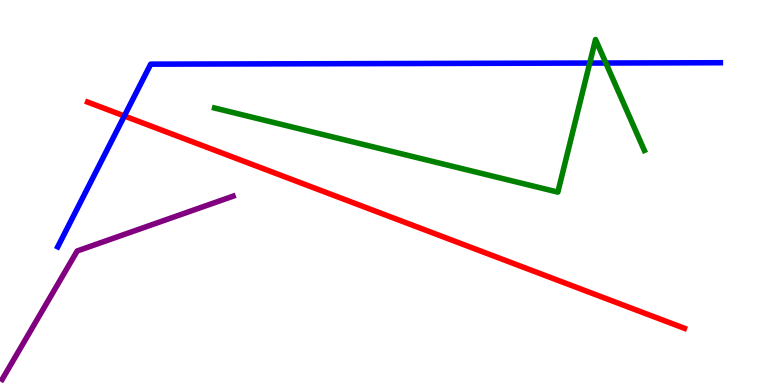[{'lines': ['blue', 'red'], 'intersections': [{'x': 1.6, 'y': 6.99}]}, {'lines': ['green', 'red'], 'intersections': []}, {'lines': ['purple', 'red'], 'intersections': []}, {'lines': ['blue', 'green'], 'intersections': [{'x': 7.61, 'y': 8.36}, {'x': 7.82, 'y': 8.36}]}, {'lines': ['blue', 'purple'], 'intersections': []}, {'lines': ['green', 'purple'], 'intersections': []}]